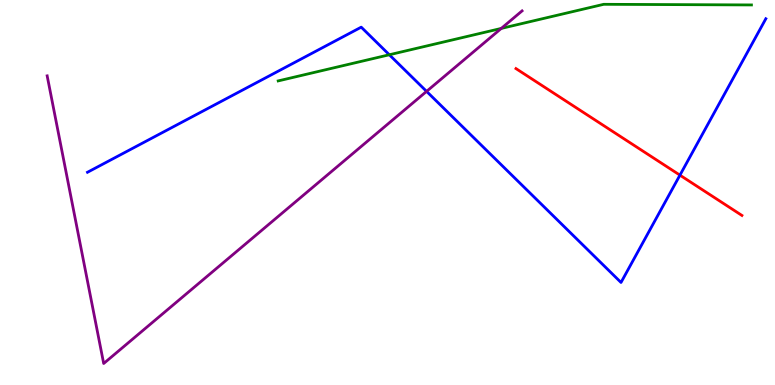[{'lines': ['blue', 'red'], 'intersections': [{'x': 8.77, 'y': 5.45}]}, {'lines': ['green', 'red'], 'intersections': []}, {'lines': ['purple', 'red'], 'intersections': []}, {'lines': ['blue', 'green'], 'intersections': [{'x': 5.02, 'y': 8.58}]}, {'lines': ['blue', 'purple'], 'intersections': [{'x': 5.5, 'y': 7.63}]}, {'lines': ['green', 'purple'], 'intersections': [{'x': 6.47, 'y': 9.26}]}]